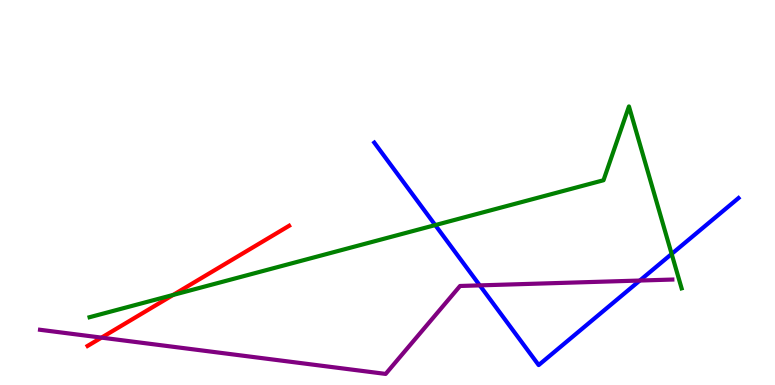[{'lines': ['blue', 'red'], 'intersections': []}, {'lines': ['green', 'red'], 'intersections': [{'x': 2.23, 'y': 2.34}]}, {'lines': ['purple', 'red'], 'intersections': [{'x': 1.31, 'y': 1.23}]}, {'lines': ['blue', 'green'], 'intersections': [{'x': 5.62, 'y': 4.15}, {'x': 8.67, 'y': 3.4}]}, {'lines': ['blue', 'purple'], 'intersections': [{'x': 6.19, 'y': 2.59}, {'x': 8.26, 'y': 2.71}]}, {'lines': ['green', 'purple'], 'intersections': []}]